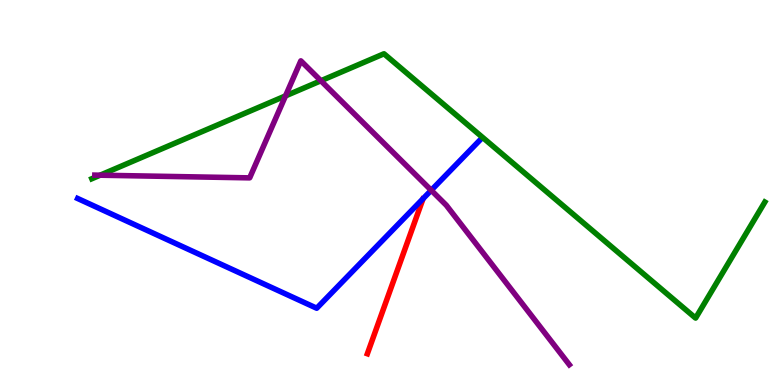[{'lines': ['blue', 'red'], 'intersections': []}, {'lines': ['green', 'red'], 'intersections': []}, {'lines': ['purple', 'red'], 'intersections': []}, {'lines': ['blue', 'green'], 'intersections': []}, {'lines': ['blue', 'purple'], 'intersections': [{'x': 5.56, 'y': 5.06}]}, {'lines': ['green', 'purple'], 'intersections': [{'x': 1.29, 'y': 5.45}, {'x': 3.68, 'y': 7.51}, {'x': 4.14, 'y': 7.9}]}]